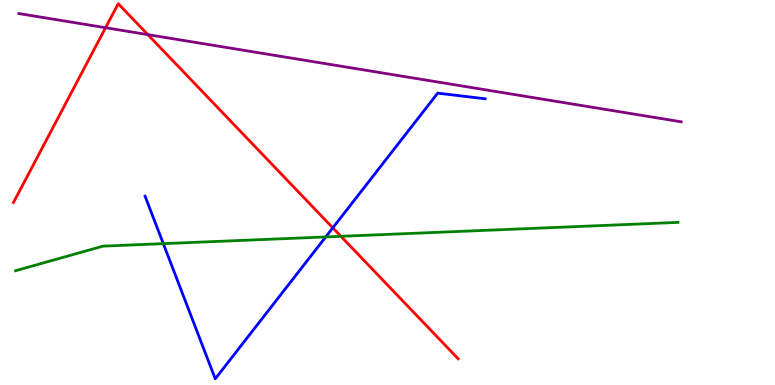[{'lines': ['blue', 'red'], 'intersections': [{'x': 4.29, 'y': 4.08}]}, {'lines': ['green', 'red'], 'intersections': [{'x': 4.4, 'y': 3.86}]}, {'lines': ['purple', 'red'], 'intersections': [{'x': 1.36, 'y': 9.28}, {'x': 1.91, 'y': 9.1}]}, {'lines': ['blue', 'green'], 'intersections': [{'x': 2.11, 'y': 3.67}, {'x': 4.2, 'y': 3.85}]}, {'lines': ['blue', 'purple'], 'intersections': []}, {'lines': ['green', 'purple'], 'intersections': []}]